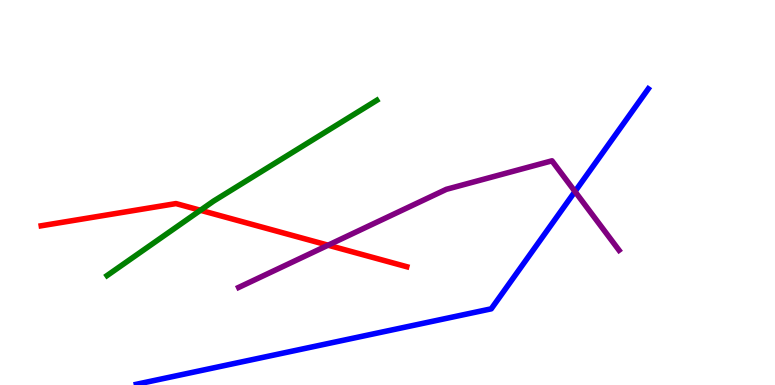[{'lines': ['blue', 'red'], 'intersections': []}, {'lines': ['green', 'red'], 'intersections': [{'x': 2.59, 'y': 4.54}]}, {'lines': ['purple', 'red'], 'intersections': [{'x': 4.23, 'y': 3.63}]}, {'lines': ['blue', 'green'], 'intersections': []}, {'lines': ['blue', 'purple'], 'intersections': [{'x': 7.42, 'y': 5.03}]}, {'lines': ['green', 'purple'], 'intersections': []}]